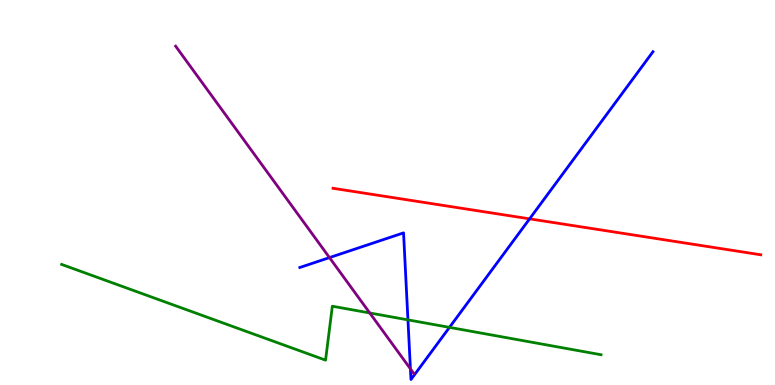[{'lines': ['blue', 'red'], 'intersections': [{'x': 6.83, 'y': 4.32}]}, {'lines': ['green', 'red'], 'intersections': []}, {'lines': ['purple', 'red'], 'intersections': []}, {'lines': ['blue', 'green'], 'intersections': [{'x': 5.26, 'y': 1.69}, {'x': 5.8, 'y': 1.5}]}, {'lines': ['blue', 'purple'], 'intersections': [{'x': 4.25, 'y': 3.31}, {'x': 5.3, 'y': 0.419}]}, {'lines': ['green', 'purple'], 'intersections': [{'x': 4.77, 'y': 1.87}]}]